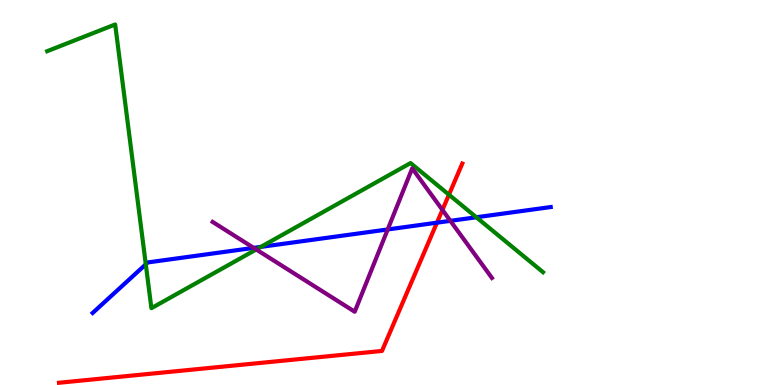[{'lines': ['blue', 'red'], 'intersections': [{'x': 5.64, 'y': 4.22}]}, {'lines': ['green', 'red'], 'intersections': [{'x': 5.79, 'y': 4.94}]}, {'lines': ['purple', 'red'], 'intersections': [{'x': 5.71, 'y': 4.55}]}, {'lines': ['blue', 'green'], 'intersections': [{'x': 1.88, 'y': 3.13}, {'x': 3.37, 'y': 3.59}, {'x': 6.15, 'y': 4.36}]}, {'lines': ['blue', 'purple'], 'intersections': [{'x': 3.27, 'y': 3.56}, {'x': 5.0, 'y': 4.04}, {'x': 5.81, 'y': 4.26}]}, {'lines': ['green', 'purple'], 'intersections': [{'x': 3.31, 'y': 3.52}]}]